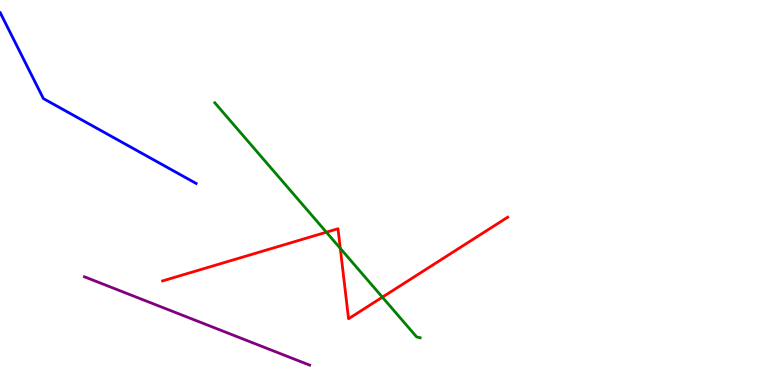[{'lines': ['blue', 'red'], 'intersections': []}, {'lines': ['green', 'red'], 'intersections': [{'x': 4.21, 'y': 3.97}, {'x': 4.39, 'y': 3.55}, {'x': 4.93, 'y': 2.28}]}, {'lines': ['purple', 'red'], 'intersections': []}, {'lines': ['blue', 'green'], 'intersections': []}, {'lines': ['blue', 'purple'], 'intersections': []}, {'lines': ['green', 'purple'], 'intersections': []}]